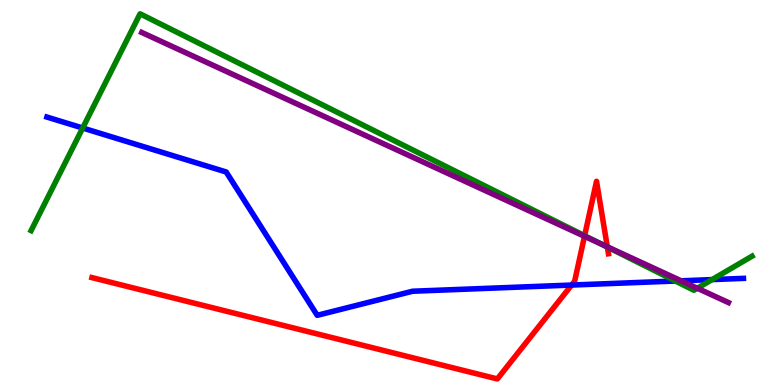[{'lines': ['blue', 'red'], 'intersections': [{'x': 7.38, 'y': 2.6}]}, {'lines': ['green', 'red'], 'intersections': [{'x': 7.54, 'y': 3.88}, {'x': 7.84, 'y': 3.58}]}, {'lines': ['purple', 'red'], 'intersections': [{'x': 7.54, 'y': 3.86}, {'x': 7.84, 'y': 3.59}]}, {'lines': ['blue', 'green'], 'intersections': [{'x': 1.07, 'y': 6.68}, {'x': 8.71, 'y': 2.7}, {'x': 9.19, 'y': 2.74}]}, {'lines': ['blue', 'purple'], 'intersections': [{'x': 8.79, 'y': 2.71}]}, {'lines': ['green', 'purple'], 'intersections': [{'x': 7.75, 'y': 3.67}, {'x': 9.0, 'y': 2.51}]}]